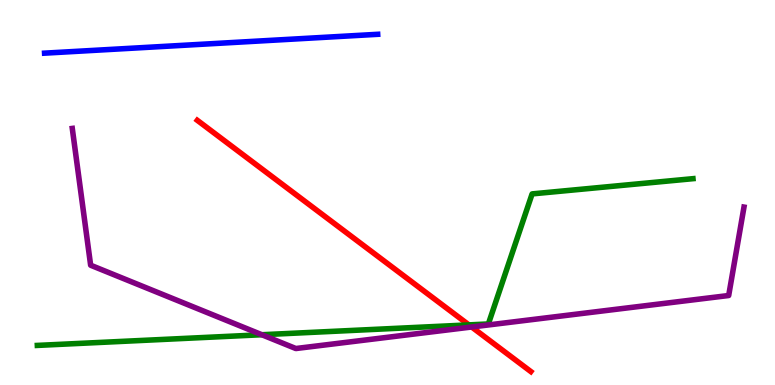[{'lines': ['blue', 'red'], 'intersections': []}, {'lines': ['green', 'red'], 'intersections': [{'x': 6.05, 'y': 1.56}]}, {'lines': ['purple', 'red'], 'intersections': [{'x': 6.09, 'y': 1.51}]}, {'lines': ['blue', 'green'], 'intersections': []}, {'lines': ['blue', 'purple'], 'intersections': []}, {'lines': ['green', 'purple'], 'intersections': [{'x': 3.38, 'y': 1.31}]}]